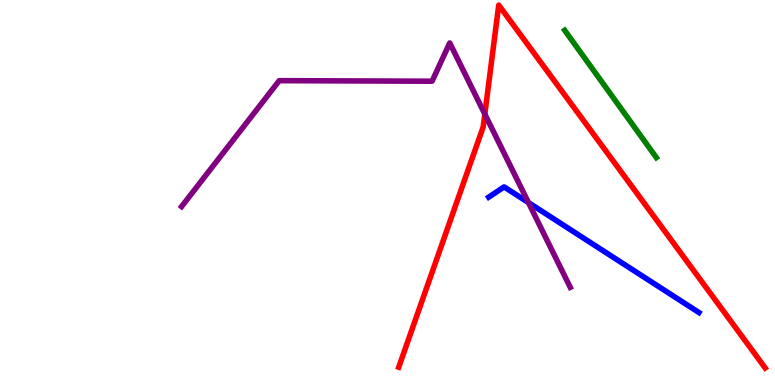[{'lines': ['blue', 'red'], 'intersections': []}, {'lines': ['green', 'red'], 'intersections': []}, {'lines': ['purple', 'red'], 'intersections': [{'x': 6.26, 'y': 7.04}]}, {'lines': ['blue', 'green'], 'intersections': []}, {'lines': ['blue', 'purple'], 'intersections': [{'x': 6.82, 'y': 4.74}]}, {'lines': ['green', 'purple'], 'intersections': []}]